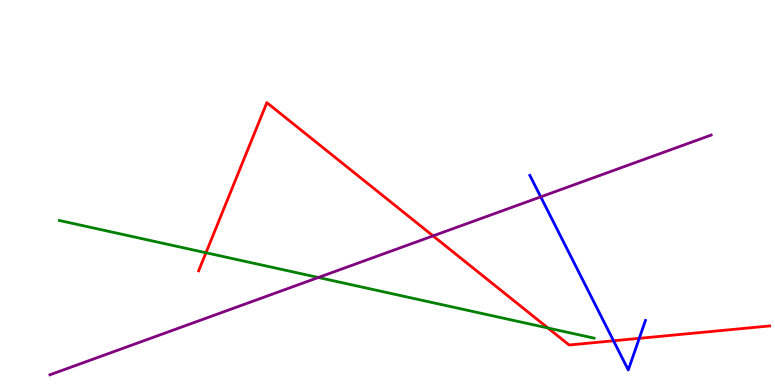[{'lines': ['blue', 'red'], 'intersections': [{'x': 7.92, 'y': 1.15}, {'x': 8.25, 'y': 1.21}]}, {'lines': ['green', 'red'], 'intersections': [{'x': 2.66, 'y': 3.44}, {'x': 7.07, 'y': 1.48}]}, {'lines': ['purple', 'red'], 'intersections': [{'x': 5.59, 'y': 3.87}]}, {'lines': ['blue', 'green'], 'intersections': []}, {'lines': ['blue', 'purple'], 'intersections': [{'x': 6.98, 'y': 4.89}]}, {'lines': ['green', 'purple'], 'intersections': [{'x': 4.11, 'y': 2.79}]}]